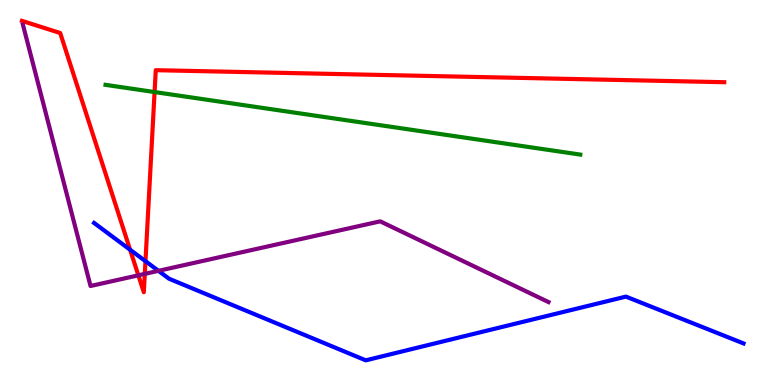[{'lines': ['blue', 'red'], 'intersections': [{'x': 1.68, 'y': 3.51}, {'x': 1.88, 'y': 3.22}]}, {'lines': ['green', 'red'], 'intersections': [{'x': 1.99, 'y': 7.61}]}, {'lines': ['purple', 'red'], 'intersections': [{'x': 1.79, 'y': 2.85}, {'x': 1.87, 'y': 2.89}]}, {'lines': ['blue', 'green'], 'intersections': []}, {'lines': ['blue', 'purple'], 'intersections': [{'x': 2.04, 'y': 2.97}]}, {'lines': ['green', 'purple'], 'intersections': []}]